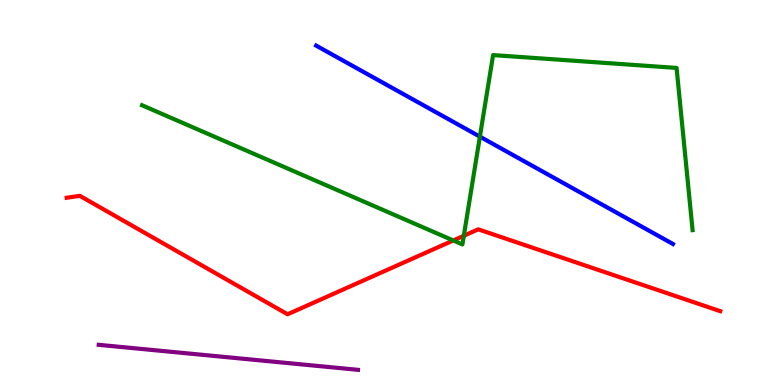[{'lines': ['blue', 'red'], 'intersections': []}, {'lines': ['green', 'red'], 'intersections': [{'x': 5.85, 'y': 3.75}, {'x': 5.98, 'y': 3.88}]}, {'lines': ['purple', 'red'], 'intersections': []}, {'lines': ['blue', 'green'], 'intersections': [{'x': 6.19, 'y': 6.45}]}, {'lines': ['blue', 'purple'], 'intersections': []}, {'lines': ['green', 'purple'], 'intersections': []}]